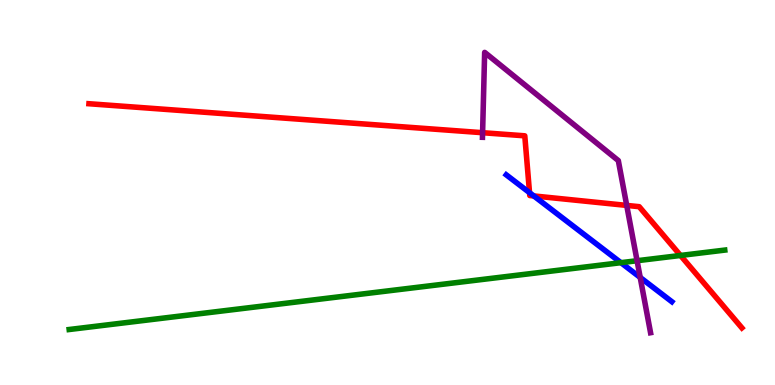[{'lines': ['blue', 'red'], 'intersections': [{'x': 6.83, 'y': 5.0}, {'x': 6.89, 'y': 4.91}]}, {'lines': ['green', 'red'], 'intersections': [{'x': 8.78, 'y': 3.36}]}, {'lines': ['purple', 'red'], 'intersections': [{'x': 6.23, 'y': 6.55}, {'x': 8.09, 'y': 4.66}]}, {'lines': ['blue', 'green'], 'intersections': [{'x': 8.01, 'y': 3.18}]}, {'lines': ['blue', 'purple'], 'intersections': [{'x': 8.26, 'y': 2.79}]}, {'lines': ['green', 'purple'], 'intersections': [{'x': 8.22, 'y': 3.23}]}]